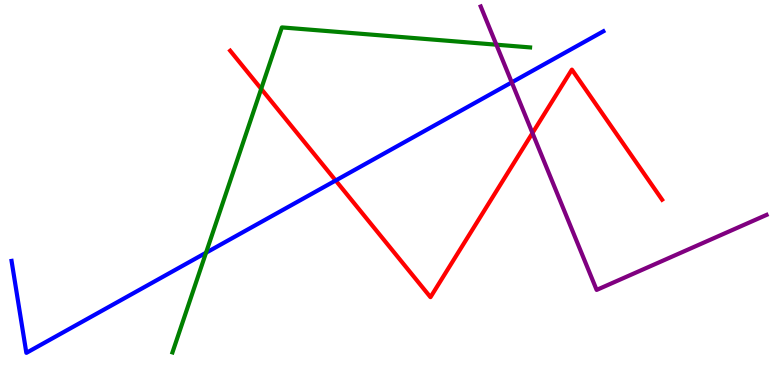[{'lines': ['blue', 'red'], 'intersections': [{'x': 4.33, 'y': 5.31}]}, {'lines': ['green', 'red'], 'intersections': [{'x': 3.37, 'y': 7.69}]}, {'lines': ['purple', 'red'], 'intersections': [{'x': 6.87, 'y': 6.54}]}, {'lines': ['blue', 'green'], 'intersections': [{'x': 2.66, 'y': 3.44}]}, {'lines': ['blue', 'purple'], 'intersections': [{'x': 6.6, 'y': 7.86}]}, {'lines': ['green', 'purple'], 'intersections': [{'x': 6.4, 'y': 8.84}]}]